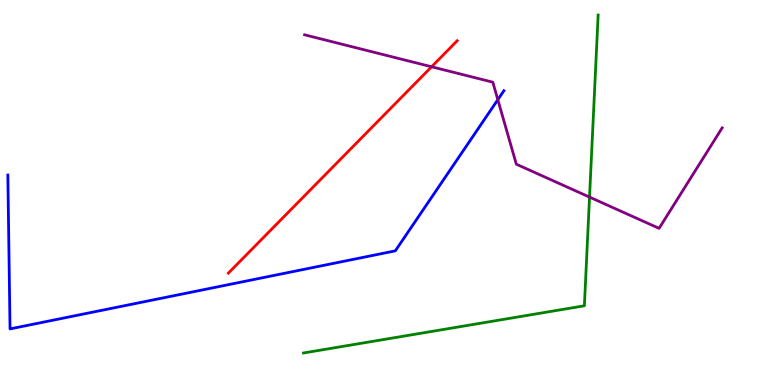[{'lines': ['blue', 'red'], 'intersections': []}, {'lines': ['green', 'red'], 'intersections': []}, {'lines': ['purple', 'red'], 'intersections': [{'x': 5.57, 'y': 8.27}]}, {'lines': ['blue', 'green'], 'intersections': []}, {'lines': ['blue', 'purple'], 'intersections': [{'x': 6.42, 'y': 7.41}]}, {'lines': ['green', 'purple'], 'intersections': [{'x': 7.61, 'y': 4.88}]}]